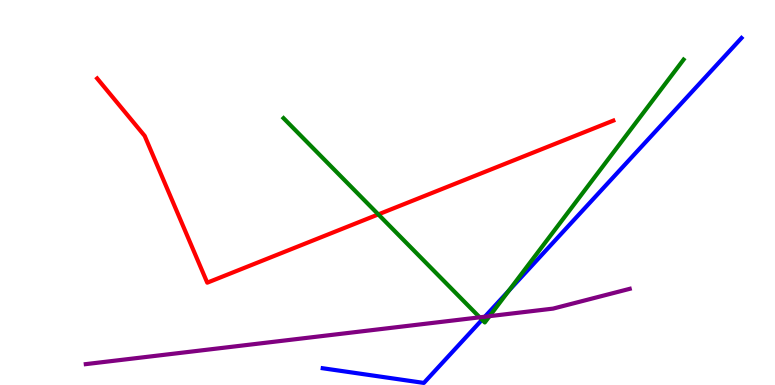[{'lines': ['blue', 'red'], 'intersections': []}, {'lines': ['green', 'red'], 'intersections': [{'x': 4.88, 'y': 4.43}]}, {'lines': ['purple', 'red'], 'intersections': []}, {'lines': ['blue', 'green'], 'intersections': [{'x': 6.22, 'y': 1.7}, {'x': 6.57, 'y': 2.45}]}, {'lines': ['blue', 'purple'], 'intersections': [{'x': 6.26, 'y': 1.77}]}, {'lines': ['green', 'purple'], 'intersections': [{'x': 6.19, 'y': 1.76}, {'x': 6.32, 'y': 1.79}]}]